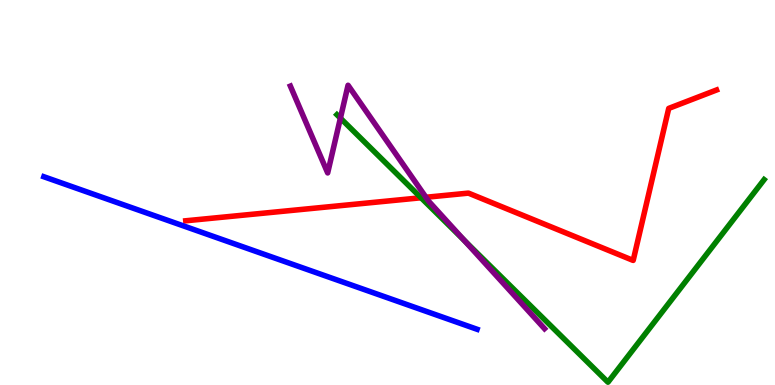[{'lines': ['blue', 'red'], 'intersections': []}, {'lines': ['green', 'red'], 'intersections': [{'x': 5.43, 'y': 4.86}]}, {'lines': ['purple', 'red'], 'intersections': [{'x': 5.5, 'y': 4.88}]}, {'lines': ['blue', 'green'], 'intersections': []}, {'lines': ['blue', 'purple'], 'intersections': []}, {'lines': ['green', 'purple'], 'intersections': [{'x': 4.39, 'y': 6.93}, {'x': 5.99, 'y': 3.75}]}]